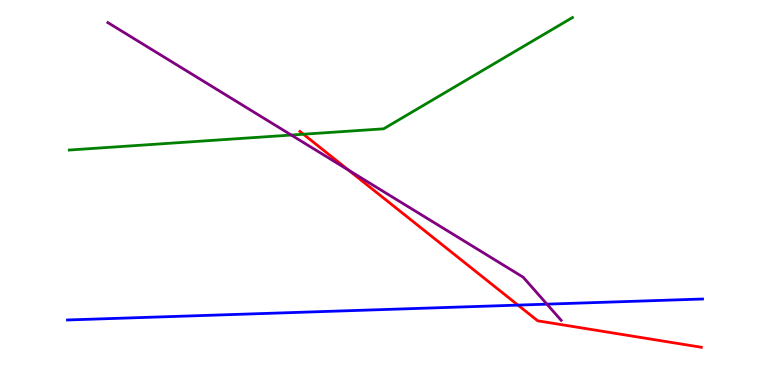[{'lines': ['blue', 'red'], 'intersections': [{'x': 6.68, 'y': 2.08}]}, {'lines': ['green', 'red'], 'intersections': [{'x': 3.92, 'y': 6.51}]}, {'lines': ['purple', 'red'], 'intersections': [{'x': 4.5, 'y': 5.58}]}, {'lines': ['blue', 'green'], 'intersections': []}, {'lines': ['blue', 'purple'], 'intersections': [{'x': 7.06, 'y': 2.1}]}, {'lines': ['green', 'purple'], 'intersections': [{'x': 3.76, 'y': 6.49}]}]